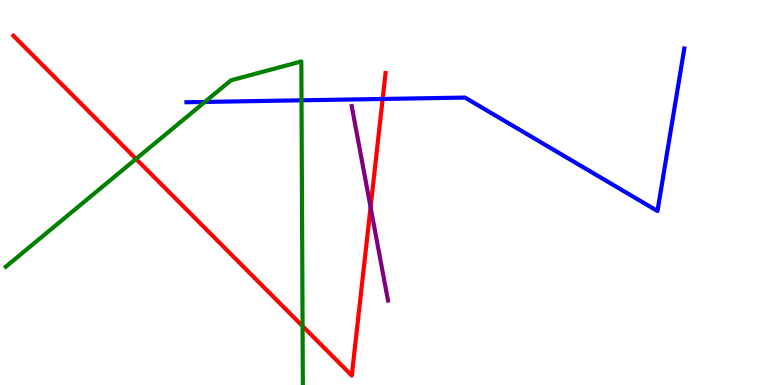[{'lines': ['blue', 'red'], 'intersections': [{'x': 4.94, 'y': 7.43}]}, {'lines': ['green', 'red'], 'intersections': [{'x': 1.76, 'y': 5.87}, {'x': 3.9, 'y': 1.53}]}, {'lines': ['purple', 'red'], 'intersections': [{'x': 4.78, 'y': 4.62}]}, {'lines': ['blue', 'green'], 'intersections': [{'x': 2.64, 'y': 7.35}, {'x': 3.89, 'y': 7.39}]}, {'lines': ['blue', 'purple'], 'intersections': []}, {'lines': ['green', 'purple'], 'intersections': []}]